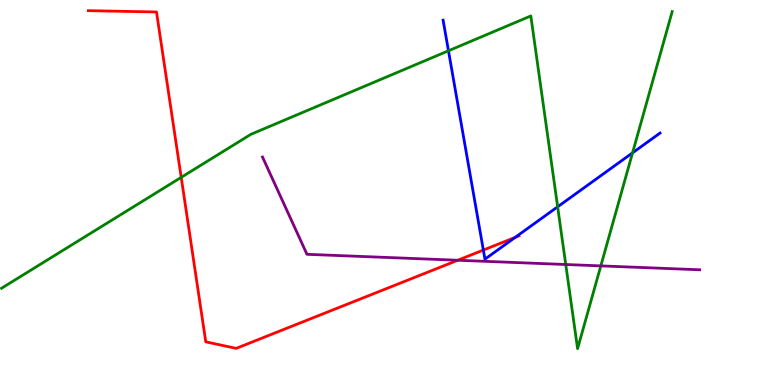[{'lines': ['blue', 'red'], 'intersections': [{'x': 6.24, 'y': 3.5}, {'x': 6.65, 'y': 3.83}]}, {'lines': ['green', 'red'], 'intersections': [{'x': 2.34, 'y': 5.39}]}, {'lines': ['purple', 'red'], 'intersections': [{'x': 5.91, 'y': 3.24}]}, {'lines': ['blue', 'green'], 'intersections': [{'x': 5.79, 'y': 8.68}, {'x': 7.2, 'y': 4.63}, {'x': 8.16, 'y': 6.03}]}, {'lines': ['blue', 'purple'], 'intersections': []}, {'lines': ['green', 'purple'], 'intersections': [{'x': 7.3, 'y': 3.13}, {'x': 7.75, 'y': 3.09}]}]